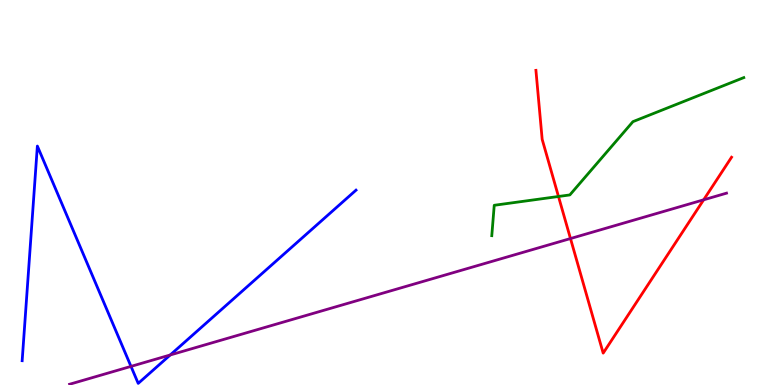[{'lines': ['blue', 'red'], 'intersections': []}, {'lines': ['green', 'red'], 'intersections': [{'x': 7.21, 'y': 4.9}]}, {'lines': ['purple', 'red'], 'intersections': [{'x': 7.36, 'y': 3.8}, {'x': 9.08, 'y': 4.81}]}, {'lines': ['blue', 'green'], 'intersections': []}, {'lines': ['blue', 'purple'], 'intersections': [{'x': 1.69, 'y': 0.483}, {'x': 2.2, 'y': 0.78}]}, {'lines': ['green', 'purple'], 'intersections': []}]